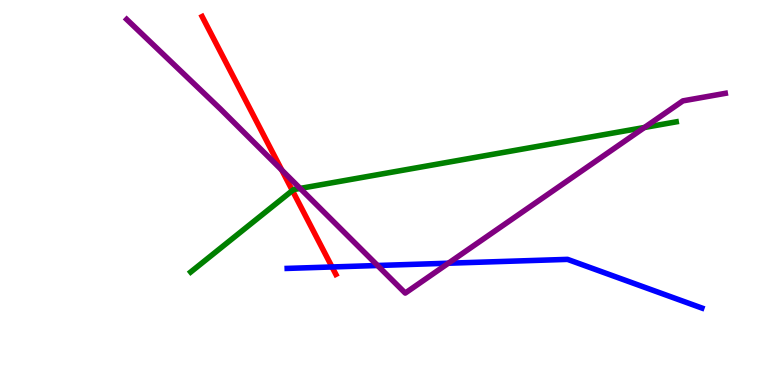[{'lines': ['blue', 'red'], 'intersections': [{'x': 4.28, 'y': 3.07}]}, {'lines': ['green', 'red'], 'intersections': [{'x': 3.77, 'y': 5.05}]}, {'lines': ['purple', 'red'], 'intersections': [{'x': 3.64, 'y': 5.58}]}, {'lines': ['blue', 'green'], 'intersections': []}, {'lines': ['blue', 'purple'], 'intersections': [{'x': 4.87, 'y': 3.1}, {'x': 5.79, 'y': 3.16}]}, {'lines': ['green', 'purple'], 'intersections': [{'x': 3.87, 'y': 5.11}, {'x': 8.32, 'y': 6.69}]}]